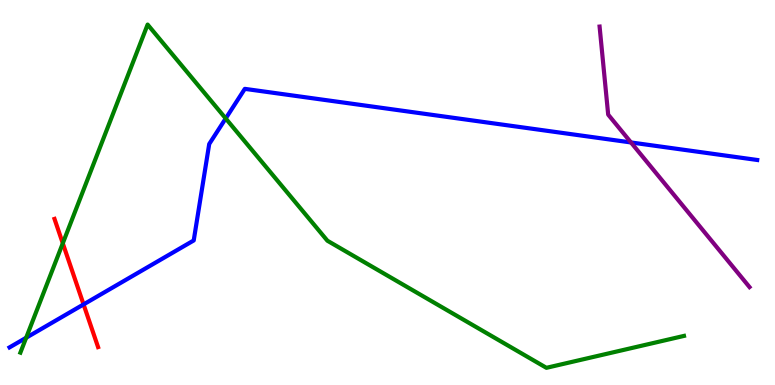[{'lines': ['blue', 'red'], 'intersections': [{'x': 1.08, 'y': 2.09}]}, {'lines': ['green', 'red'], 'intersections': [{'x': 0.81, 'y': 3.68}]}, {'lines': ['purple', 'red'], 'intersections': []}, {'lines': ['blue', 'green'], 'intersections': [{'x': 0.338, 'y': 1.23}, {'x': 2.91, 'y': 6.92}]}, {'lines': ['blue', 'purple'], 'intersections': [{'x': 8.14, 'y': 6.3}]}, {'lines': ['green', 'purple'], 'intersections': []}]